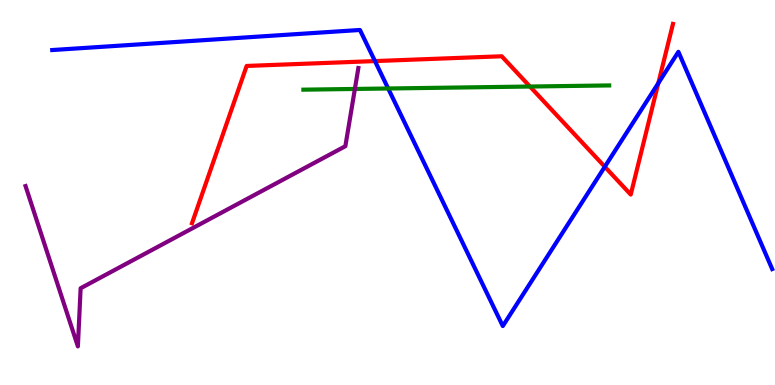[{'lines': ['blue', 'red'], 'intersections': [{'x': 4.84, 'y': 8.41}, {'x': 7.8, 'y': 5.67}, {'x': 8.49, 'y': 7.84}]}, {'lines': ['green', 'red'], 'intersections': [{'x': 6.84, 'y': 7.75}]}, {'lines': ['purple', 'red'], 'intersections': []}, {'lines': ['blue', 'green'], 'intersections': [{'x': 5.01, 'y': 7.7}]}, {'lines': ['blue', 'purple'], 'intersections': []}, {'lines': ['green', 'purple'], 'intersections': [{'x': 4.58, 'y': 7.69}]}]